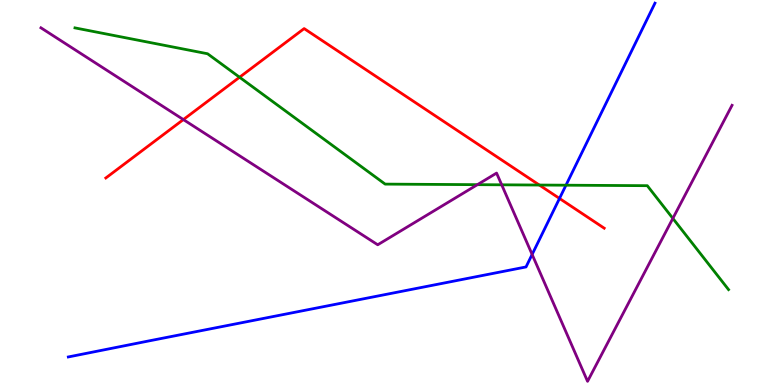[{'lines': ['blue', 'red'], 'intersections': [{'x': 7.22, 'y': 4.85}]}, {'lines': ['green', 'red'], 'intersections': [{'x': 3.09, 'y': 7.99}, {'x': 6.96, 'y': 5.19}]}, {'lines': ['purple', 'red'], 'intersections': [{'x': 2.37, 'y': 6.89}]}, {'lines': ['blue', 'green'], 'intersections': [{'x': 7.3, 'y': 5.19}]}, {'lines': ['blue', 'purple'], 'intersections': [{'x': 6.87, 'y': 3.39}]}, {'lines': ['green', 'purple'], 'intersections': [{'x': 6.16, 'y': 5.2}, {'x': 6.47, 'y': 5.2}, {'x': 8.68, 'y': 4.33}]}]